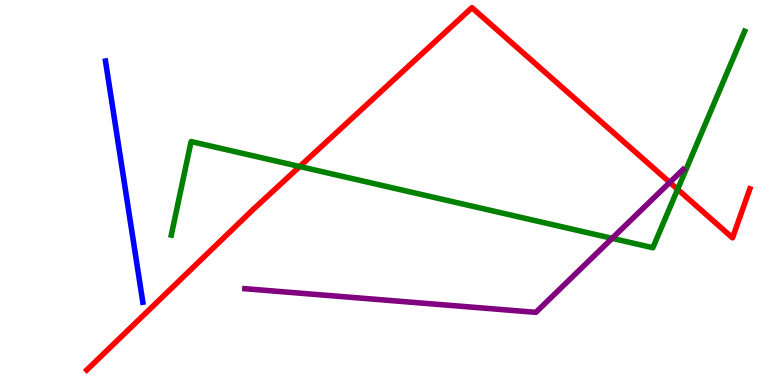[{'lines': ['blue', 'red'], 'intersections': []}, {'lines': ['green', 'red'], 'intersections': [{'x': 3.87, 'y': 5.67}, {'x': 8.74, 'y': 5.08}]}, {'lines': ['purple', 'red'], 'intersections': [{'x': 8.64, 'y': 5.26}]}, {'lines': ['blue', 'green'], 'intersections': []}, {'lines': ['blue', 'purple'], 'intersections': []}, {'lines': ['green', 'purple'], 'intersections': [{'x': 7.9, 'y': 3.81}]}]